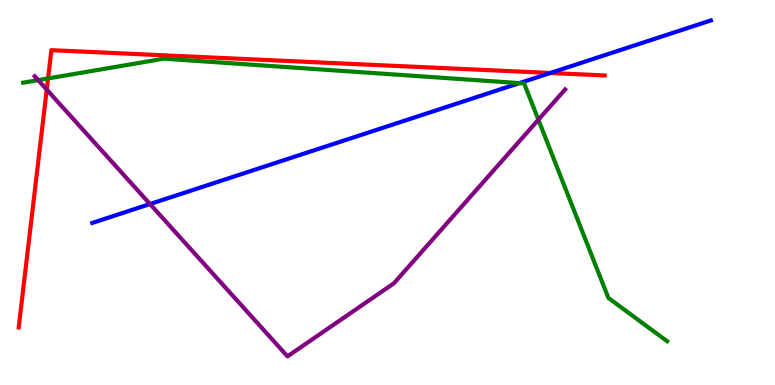[{'lines': ['blue', 'red'], 'intersections': [{'x': 7.1, 'y': 8.1}]}, {'lines': ['green', 'red'], 'intersections': [{'x': 0.62, 'y': 7.96}]}, {'lines': ['purple', 'red'], 'intersections': [{'x': 0.603, 'y': 7.67}]}, {'lines': ['blue', 'green'], 'intersections': [{'x': 6.7, 'y': 7.84}]}, {'lines': ['blue', 'purple'], 'intersections': [{'x': 1.94, 'y': 4.7}]}, {'lines': ['green', 'purple'], 'intersections': [{'x': 0.493, 'y': 7.92}, {'x': 6.95, 'y': 6.89}]}]